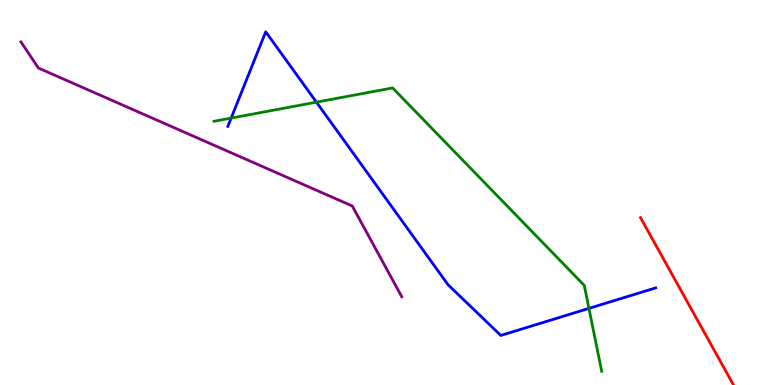[{'lines': ['blue', 'red'], 'intersections': []}, {'lines': ['green', 'red'], 'intersections': []}, {'lines': ['purple', 'red'], 'intersections': []}, {'lines': ['blue', 'green'], 'intersections': [{'x': 2.98, 'y': 6.93}, {'x': 4.08, 'y': 7.35}, {'x': 7.6, 'y': 1.99}]}, {'lines': ['blue', 'purple'], 'intersections': []}, {'lines': ['green', 'purple'], 'intersections': []}]